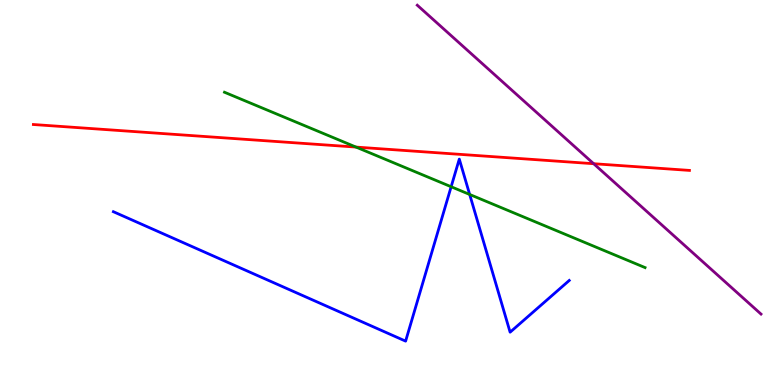[{'lines': ['blue', 'red'], 'intersections': []}, {'lines': ['green', 'red'], 'intersections': [{'x': 4.59, 'y': 6.18}]}, {'lines': ['purple', 'red'], 'intersections': [{'x': 7.66, 'y': 5.75}]}, {'lines': ['blue', 'green'], 'intersections': [{'x': 5.82, 'y': 5.15}, {'x': 6.06, 'y': 4.95}]}, {'lines': ['blue', 'purple'], 'intersections': []}, {'lines': ['green', 'purple'], 'intersections': []}]